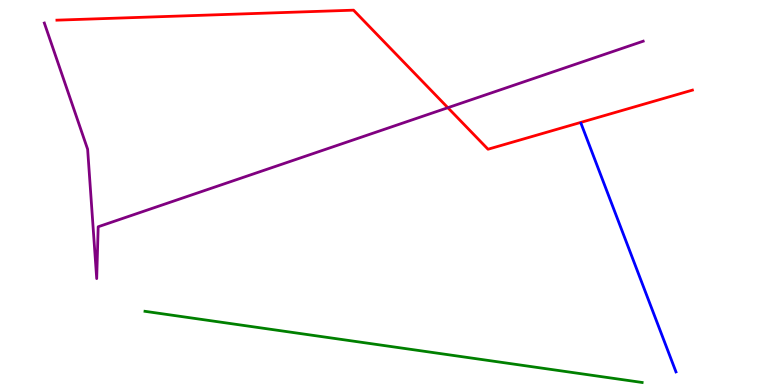[{'lines': ['blue', 'red'], 'intersections': []}, {'lines': ['green', 'red'], 'intersections': []}, {'lines': ['purple', 'red'], 'intersections': [{'x': 5.78, 'y': 7.2}]}, {'lines': ['blue', 'green'], 'intersections': []}, {'lines': ['blue', 'purple'], 'intersections': []}, {'lines': ['green', 'purple'], 'intersections': []}]